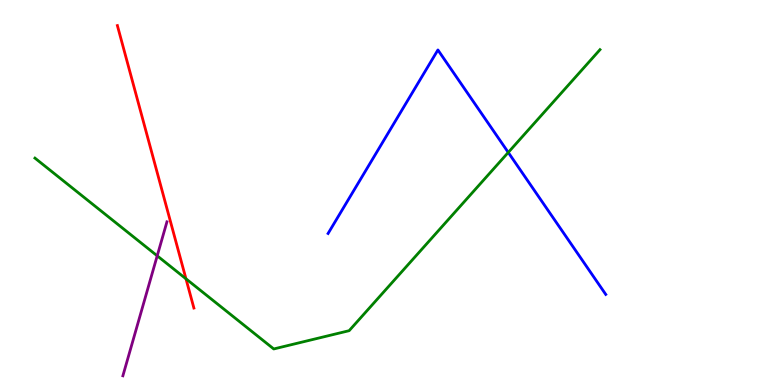[{'lines': ['blue', 'red'], 'intersections': []}, {'lines': ['green', 'red'], 'intersections': [{'x': 2.4, 'y': 2.76}]}, {'lines': ['purple', 'red'], 'intersections': []}, {'lines': ['blue', 'green'], 'intersections': [{'x': 6.56, 'y': 6.04}]}, {'lines': ['blue', 'purple'], 'intersections': []}, {'lines': ['green', 'purple'], 'intersections': [{'x': 2.03, 'y': 3.36}]}]